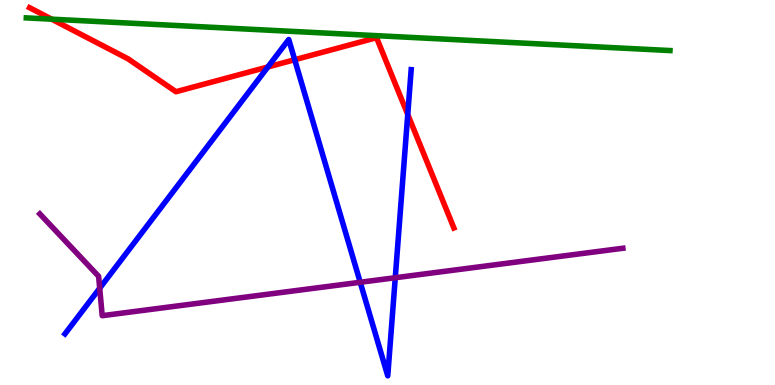[{'lines': ['blue', 'red'], 'intersections': [{'x': 3.46, 'y': 8.26}, {'x': 3.8, 'y': 8.45}, {'x': 5.26, 'y': 7.03}]}, {'lines': ['green', 'red'], 'intersections': [{'x': 0.667, 'y': 9.5}]}, {'lines': ['purple', 'red'], 'intersections': []}, {'lines': ['blue', 'green'], 'intersections': []}, {'lines': ['blue', 'purple'], 'intersections': [{'x': 1.29, 'y': 2.51}, {'x': 4.65, 'y': 2.67}, {'x': 5.1, 'y': 2.79}]}, {'lines': ['green', 'purple'], 'intersections': []}]